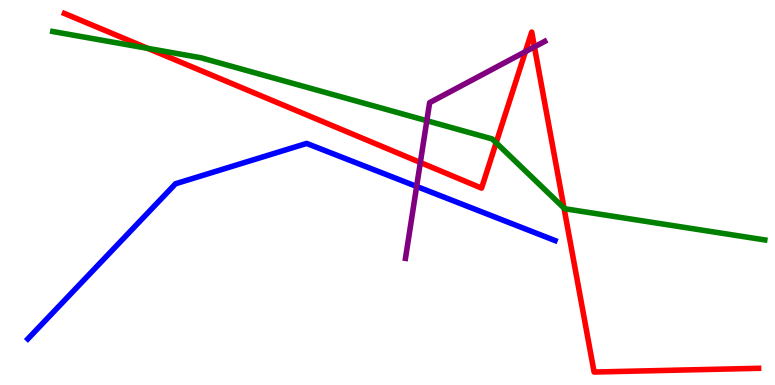[{'lines': ['blue', 'red'], 'intersections': []}, {'lines': ['green', 'red'], 'intersections': [{'x': 1.91, 'y': 8.74}, {'x': 6.4, 'y': 6.29}, {'x': 7.28, 'y': 4.59}]}, {'lines': ['purple', 'red'], 'intersections': [{'x': 5.42, 'y': 5.78}, {'x': 6.78, 'y': 8.66}, {'x': 6.9, 'y': 8.78}]}, {'lines': ['blue', 'green'], 'intersections': []}, {'lines': ['blue', 'purple'], 'intersections': [{'x': 5.38, 'y': 5.16}]}, {'lines': ['green', 'purple'], 'intersections': [{'x': 5.51, 'y': 6.86}]}]